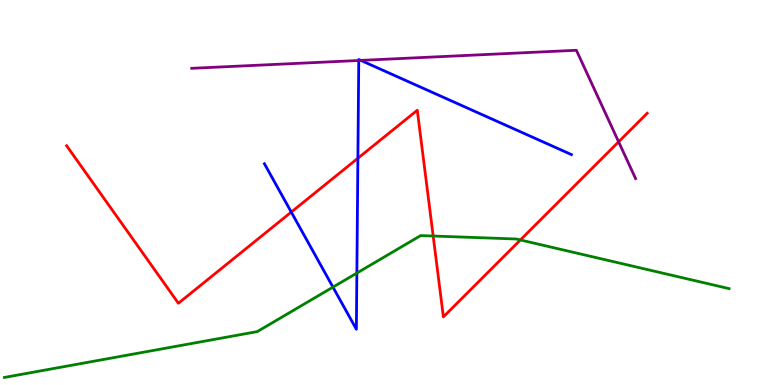[{'lines': ['blue', 'red'], 'intersections': [{'x': 3.76, 'y': 4.49}, {'x': 4.62, 'y': 5.89}]}, {'lines': ['green', 'red'], 'intersections': [{'x': 5.59, 'y': 3.87}, {'x': 6.71, 'y': 3.77}]}, {'lines': ['purple', 'red'], 'intersections': [{'x': 7.98, 'y': 6.32}]}, {'lines': ['blue', 'green'], 'intersections': [{'x': 4.3, 'y': 2.54}, {'x': 4.6, 'y': 2.91}]}, {'lines': ['blue', 'purple'], 'intersections': [{'x': 4.63, 'y': 8.43}, {'x': 4.66, 'y': 8.43}]}, {'lines': ['green', 'purple'], 'intersections': []}]